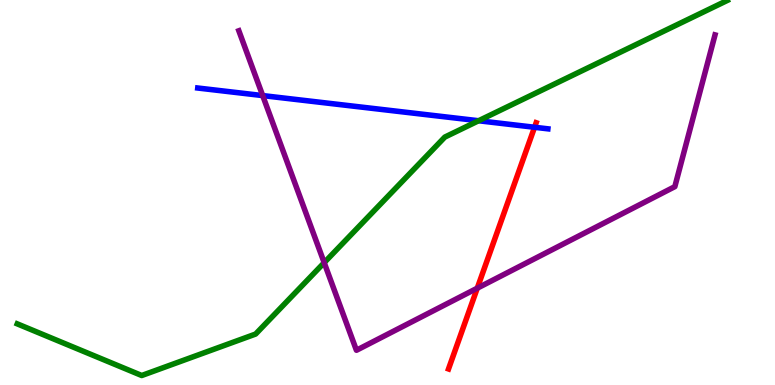[{'lines': ['blue', 'red'], 'intersections': [{'x': 6.9, 'y': 6.69}]}, {'lines': ['green', 'red'], 'intersections': []}, {'lines': ['purple', 'red'], 'intersections': [{'x': 6.16, 'y': 2.51}]}, {'lines': ['blue', 'green'], 'intersections': [{'x': 6.18, 'y': 6.86}]}, {'lines': ['blue', 'purple'], 'intersections': [{'x': 3.39, 'y': 7.52}]}, {'lines': ['green', 'purple'], 'intersections': [{'x': 4.18, 'y': 3.18}]}]